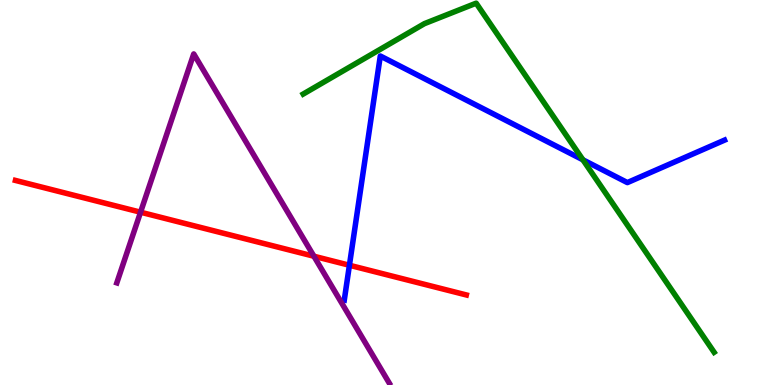[{'lines': ['blue', 'red'], 'intersections': [{'x': 4.51, 'y': 3.11}]}, {'lines': ['green', 'red'], 'intersections': []}, {'lines': ['purple', 'red'], 'intersections': [{'x': 1.81, 'y': 4.49}, {'x': 4.05, 'y': 3.34}]}, {'lines': ['blue', 'green'], 'intersections': [{'x': 7.52, 'y': 5.85}]}, {'lines': ['blue', 'purple'], 'intersections': []}, {'lines': ['green', 'purple'], 'intersections': []}]